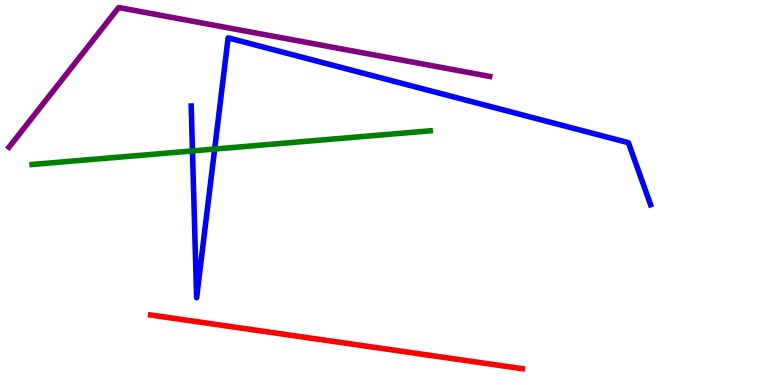[{'lines': ['blue', 'red'], 'intersections': []}, {'lines': ['green', 'red'], 'intersections': []}, {'lines': ['purple', 'red'], 'intersections': []}, {'lines': ['blue', 'green'], 'intersections': [{'x': 2.48, 'y': 6.08}, {'x': 2.77, 'y': 6.13}]}, {'lines': ['blue', 'purple'], 'intersections': []}, {'lines': ['green', 'purple'], 'intersections': []}]